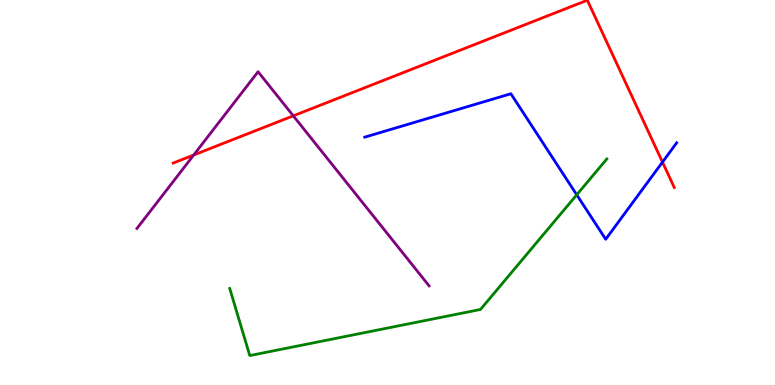[{'lines': ['blue', 'red'], 'intersections': [{'x': 8.55, 'y': 5.79}]}, {'lines': ['green', 'red'], 'intersections': []}, {'lines': ['purple', 'red'], 'intersections': [{'x': 2.5, 'y': 5.97}, {'x': 3.78, 'y': 6.99}]}, {'lines': ['blue', 'green'], 'intersections': [{'x': 7.44, 'y': 4.94}]}, {'lines': ['blue', 'purple'], 'intersections': []}, {'lines': ['green', 'purple'], 'intersections': []}]